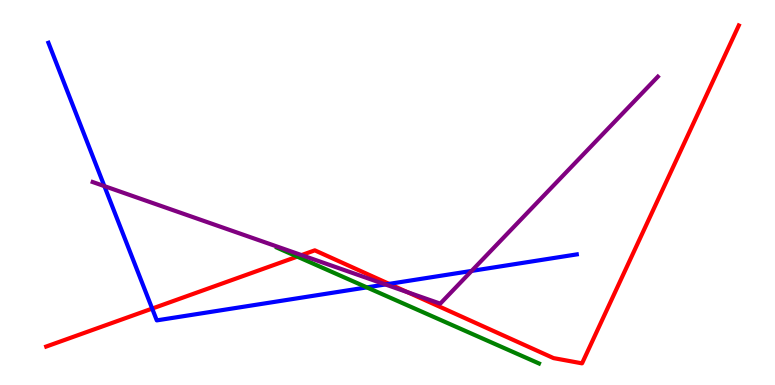[{'lines': ['blue', 'red'], 'intersections': [{'x': 1.96, 'y': 1.98}, {'x': 5.02, 'y': 2.63}]}, {'lines': ['green', 'red'], 'intersections': [{'x': 3.84, 'y': 3.33}]}, {'lines': ['purple', 'red'], 'intersections': [{'x': 3.89, 'y': 3.37}, {'x': 5.26, 'y': 2.41}]}, {'lines': ['blue', 'green'], 'intersections': [{'x': 4.73, 'y': 2.54}]}, {'lines': ['blue', 'purple'], 'intersections': [{'x': 1.35, 'y': 5.17}, {'x': 4.97, 'y': 2.61}, {'x': 6.09, 'y': 2.96}]}, {'lines': ['green', 'purple'], 'intersections': []}]